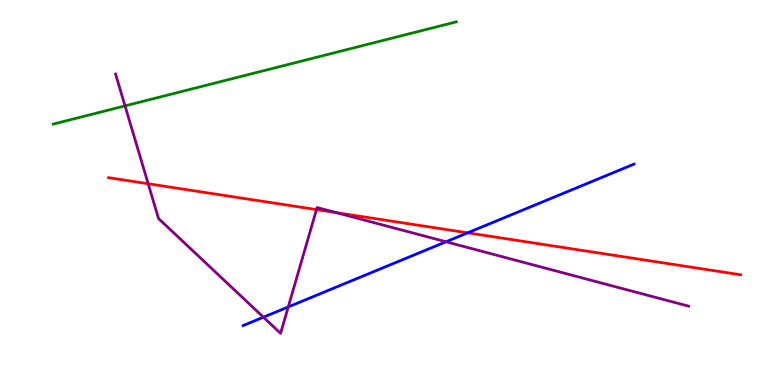[{'lines': ['blue', 'red'], 'intersections': [{'x': 6.03, 'y': 3.95}]}, {'lines': ['green', 'red'], 'intersections': []}, {'lines': ['purple', 'red'], 'intersections': [{'x': 1.91, 'y': 5.23}, {'x': 4.08, 'y': 4.56}, {'x': 4.34, 'y': 4.48}]}, {'lines': ['blue', 'green'], 'intersections': []}, {'lines': ['blue', 'purple'], 'intersections': [{'x': 3.4, 'y': 1.76}, {'x': 3.72, 'y': 2.03}, {'x': 5.76, 'y': 3.72}]}, {'lines': ['green', 'purple'], 'intersections': [{'x': 1.61, 'y': 7.25}]}]